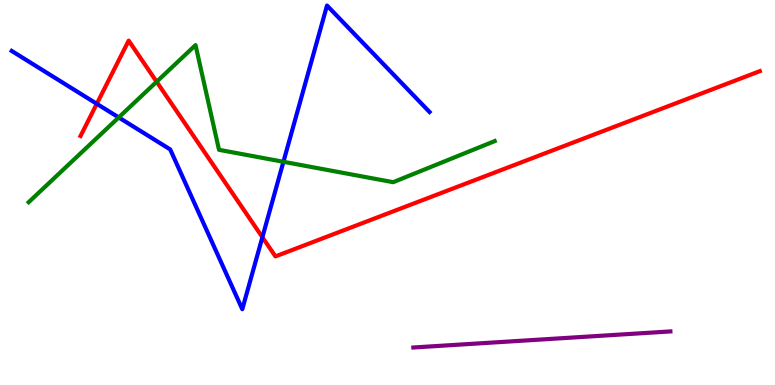[{'lines': ['blue', 'red'], 'intersections': [{'x': 1.25, 'y': 7.3}, {'x': 3.39, 'y': 3.84}]}, {'lines': ['green', 'red'], 'intersections': [{'x': 2.02, 'y': 7.88}]}, {'lines': ['purple', 'red'], 'intersections': []}, {'lines': ['blue', 'green'], 'intersections': [{'x': 1.53, 'y': 6.95}, {'x': 3.66, 'y': 5.8}]}, {'lines': ['blue', 'purple'], 'intersections': []}, {'lines': ['green', 'purple'], 'intersections': []}]